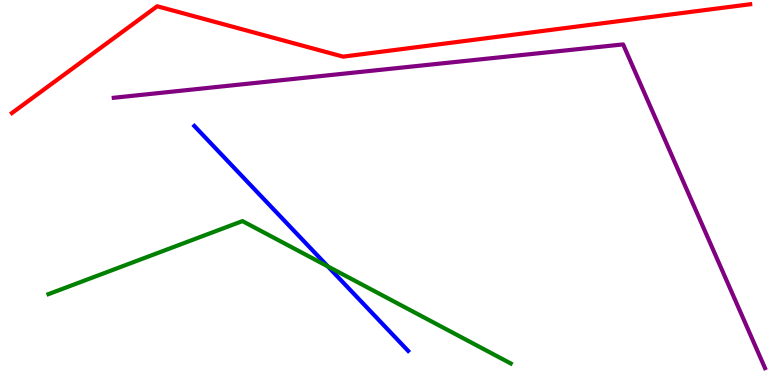[{'lines': ['blue', 'red'], 'intersections': []}, {'lines': ['green', 'red'], 'intersections': []}, {'lines': ['purple', 'red'], 'intersections': []}, {'lines': ['blue', 'green'], 'intersections': [{'x': 4.23, 'y': 3.08}]}, {'lines': ['blue', 'purple'], 'intersections': []}, {'lines': ['green', 'purple'], 'intersections': []}]